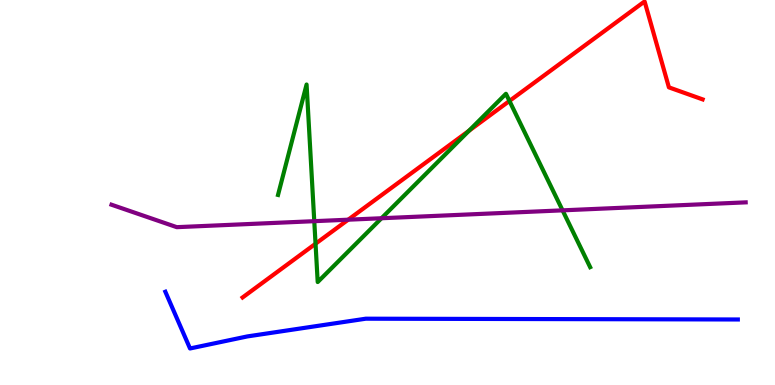[{'lines': ['blue', 'red'], 'intersections': []}, {'lines': ['green', 'red'], 'intersections': [{'x': 4.07, 'y': 3.67}, {'x': 6.05, 'y': 6.6}, {'x': 6.57, 'y': 7.38}]}, {'lines': ['purple', 'red'], 'intersections': [{'x': 4.49, 'y': 4.29}]}, {'lines': ['blue', 'green'], 'intersections': []}, {'lines': ['blue', 'purple'], 'intersections': []}, {'lines': ['green', 'purple'], 'intersections': [{'x': 4.06, 'y': 4.26}, {'x': 4.92, 'y': 4.33}, {'x': 7.26, 'y': 4.54}]}]